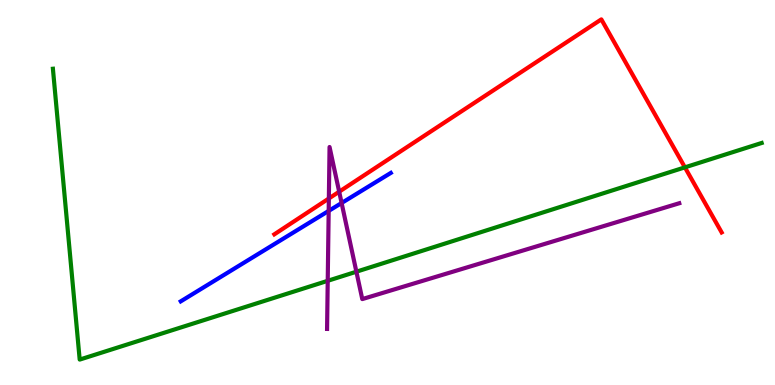[{'lines': ['blue', 'red'], 'intersections': []}, {'lines': ['green', 'red'], 'intersections': [{'x': 8.84, 'y': 5.65}]}, {'lines': ['purple', 'red'], 'intersections': [{'x': 4.24, 'y': 4.84}, {'x': 4.38, 'y': 5.02}]}, {'lines': ['blue', 'green'], 'intersections': []}, {'lines': ['blue', 'purple'], 'intersections': [{'x': 4.24, 'y': 4.52}, {'x': 4.41, 'y': 4.73}]}, {'lines': ['green', 'purple'], 'intersections': [{'x': 4.23, 'y': 2.71}, {'x': 4.6, 'y': 2.94}]}]